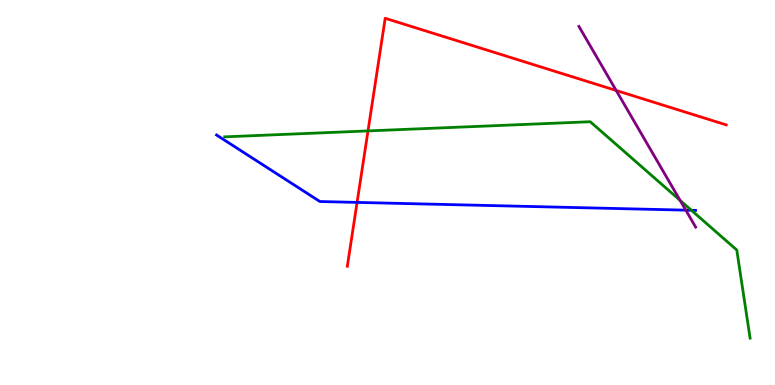[{'lines': ['blue', 'red'], 'intersections': [{'x': 4.61, 'y': 4.74}]}, {'lines': ['green', 'red'], 'intersections': [{'x': 4.75, 'y': 6.6}]}, {'lines': ['purple', 'red'], 'intersections': [{'x': 7.95, 'y': 7.65}]}, {'lines': ['blue', 'green'], 'intersections': [{'x': 8.92, 'y': 4.54}]}, {'lines': ['blue', 'purple'], 'intersections': [{'x': 8.85, 'y': 4.54}]}, {'lines': ['green', 'purple'], 'intersections': [{'x': 8.78, 'y': 4.79}]}]